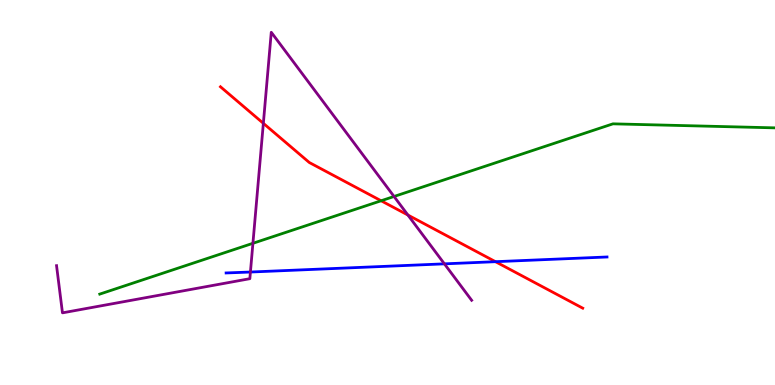[{'lines': ['blue', 'red'], 'intersections': [{'x': 6.39, 'y': 3.2}]}, {'lines': ['green', 'red'], 'intersections': [{'x': 4.92, 'y': 4.79}]}, {'lines': ['purple', 'red'], 'intersections': [{'x': 3.4, 'y': 6.8}, {'x': 5.26, 'y': 4.41}]}, {'lines': ['blue', 'green'], 'intersections': []}, {'lines': ['blue', 'purple'], 'intersections': [{'x': 3.23, 'y': 2.93}, {'x': 5.73, 'y': 3.15}]}, {'lines': ['green', 'purple'], 'intersections': [{'x': 3.26, 'y': 3.68}, {'x': 5.08, 'y': 4.9}]}]